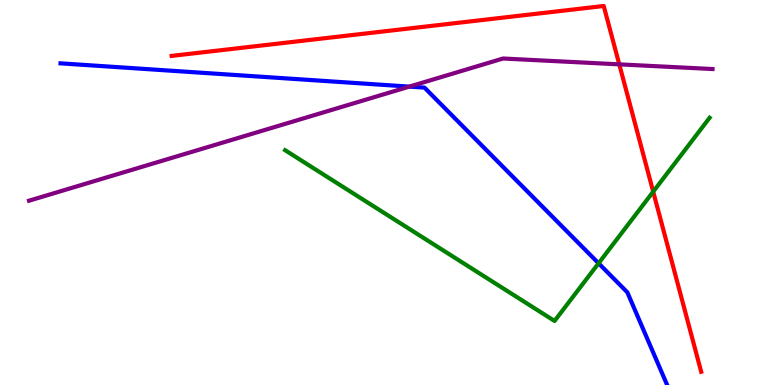[{'lines': ['blue', 'red'], 'intersections': []}, {'lines': ['green', 'red'], 'intersections': [{'x': 8.43, 'y': 5.02}]}, {'lines': ['purple', 'red'], 'intersections': [{'x': 7.99, 'y': 8.33}]}, {'lines': ['blue', 'green'], 'intersections': [{'x': 7.72, 'y': 3.16}]}, {'lines': ['blue', 'purple'], 'intersections': [{'x': 5.28, 'y': 7.75}]}, {'lines': ['green', 'purple'], 'intersections': []}]